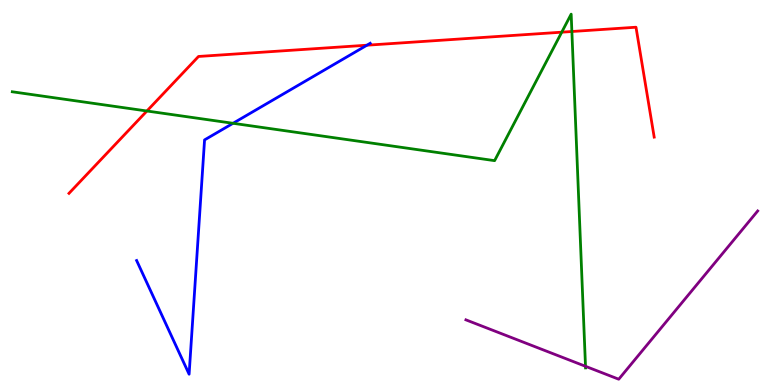[{'lines': ['blue', 'red'], 'intersections': [{'x': 4.73, 'y': 8.83}]}, {'lines': ['green', 'red'], 'intersections': [{'x': 1.9, 'y': 7.12}, {'x': 7.25, 'y': 9.16}, {'x': 7.38, 'y': 9.18}]}, {'lines': ['purple', 'red'], 'intersections': []}, {'lines': ['blue', 'green'], 'intersections': [{'x': 3.01, 'y': 6.8}]}, {'lines': ['blue', 'purple'], 'intersections': []}, {'lines': ['green', 'purple'], 'intersections': [{'x': 7.55, 'y': 0.485}]}]